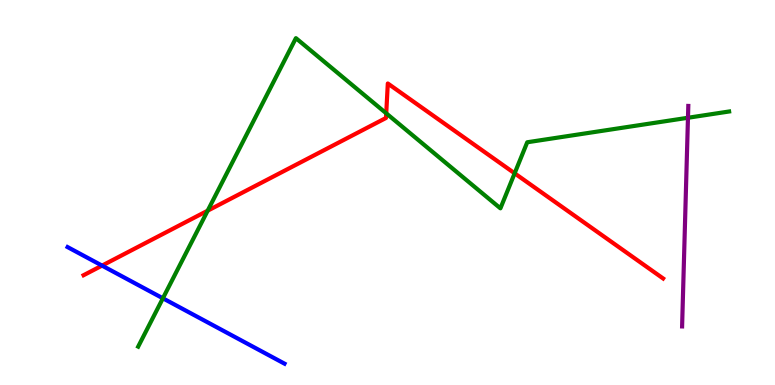[{'lines': ['blue', 'red'], 'intersections': [{'x': 1.32, 'y': 3.1}]}, {'lines': ['green', 'red'], 'intersections': [{'x': 2.68, 'y': 4.53}, {'x': 4.98, 'y': 7.06}, {'x': 6.64, 'y': 5.5}]}, {'lines': ['purple', 'red'], 'intersections': []}, {'lines': ['blue', 'green'], 'intersections': [{'x': 2.1, 'y': 2.25}]}, {'lines': ['blue', 'purple'], 'intersections': []}, {'lines': ['green', 'purple'], 'intersections': [{'x': 8.88, 'y': 6.94}]}]